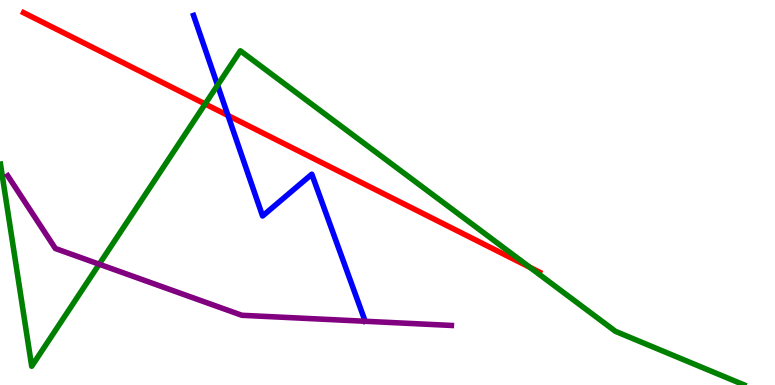[{'lines': ['blue', 'red'], 'intersections': [{'x': 2.94, 'y': 7.0}]}, {'lines': ['green', 'red'], 'intersections': [{'x': 2.65, 'y': 7.3}, {'x': 6.84, 'y': 3.06}]}, {'lines': ['purple', 'red'], 'intersections': []}, {'lines': ['blue', 'green'], 'intersections': [{'x': 2.81, 'y': 7.79}]}, {'lines': ['blue', 'purple'], 'intersections': []}, {'lines': ['green', 'purple'], 'intersections': [{'x': 1.28, 'y': 3.14}]}]